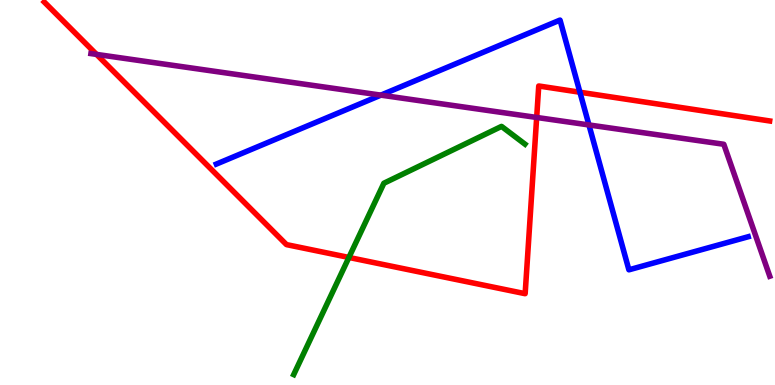[{'lines': ['blue', 'red'], 'intersections': [{'x': 7.48, 'y': 7.6}]}, {'lines': ['green', 'red'], 'intersections': [{'x': 4.5, 'y': 3.31}]}, {'lines': ['purple', 'red'], 'intersections': [{'x': 1.25, 'y': 8.59}, {'x': 6.92, 'y': 6.95}]}, {'lines': ['blue', 'green'], 'intersections': []}, {'lines': ['blue', 'purple'], 'intersections': [{'x': 4.91, 'y': 7.53}, {'x': 7.6, 'y': 6.75}]}, {'lines': ['green', 'purple'], 'intersections': []}]